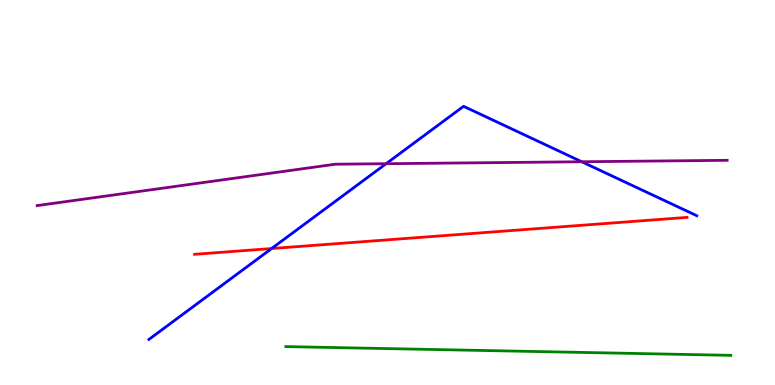[{'lines': ['blue', 'red'], 'intersections': [{'x': 3.5, 'y': 3.54}]}, {'lines': ['green', 'red'], 'intersections': []}, {'lines': ['purple', 'red'], 'intersections': []}, {'lines': ['blue', 'green'], 'intersections': []}, {'lines': ['blue', 'purple'], 'intersections': [{'x': 4.98, 'y': 5.75}, {'x': 7.51, 'y': 5.8}]}, {'lines': ['green', 'purple'], 'intersections': []}]